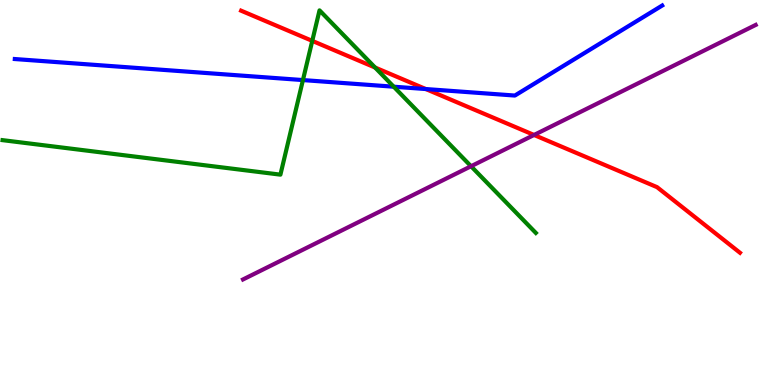[{'lines': ['blue', 'red'], 'intersections': [{'x': 5.49, 'y': 7.69}]}, {'lines': ['green', 'red'], 'intersections': [{'x': 4.03, 'y': 8.94}, {'x': 4.84, 'y': 8.25}]}, {'lines': ['purple', 'red'], 'intersections': [{'x': 6.89, 'y': 6.49}]}, {'lines': ['blue', 'green'], 'intersections': [{'x': 3.91, 'y': 7.92}, {'x': 5.08, 'y': 7.75}]}, {'lines': ['blue', 'purple'], 'intersections': []}, {'lines': ['green', 'purple'], 'intersections': [{'x': 6.08, 'y': 5.68}]}]